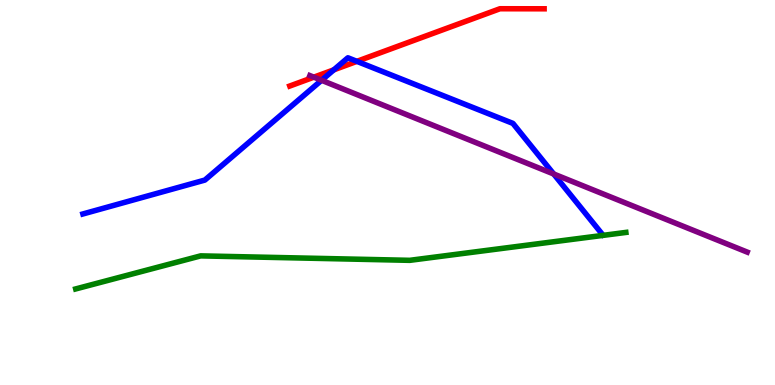[{'lines': ['blue', 'red'], 'intersections': [{'x': 4.31, 'y': 8.19}, {'x': 4.6, 'y': 8.41}]}, {'lines': ['green', 'red'], 'intersections': []}, {'lines': ['purple', 'red'], 'intersections': [{'x': 4.05, 'y': 8.0}]}, {'lines': ['blue', 'green'], 'intersections': []}, {'lines': ['blue', 'purple'], 'intersections': [{'x': 4.15, 'y': 7.91}, {'x': 7.14, 'y': 5.48}]}, {'lines': ['green', 'purple'], 'intersections': []}]